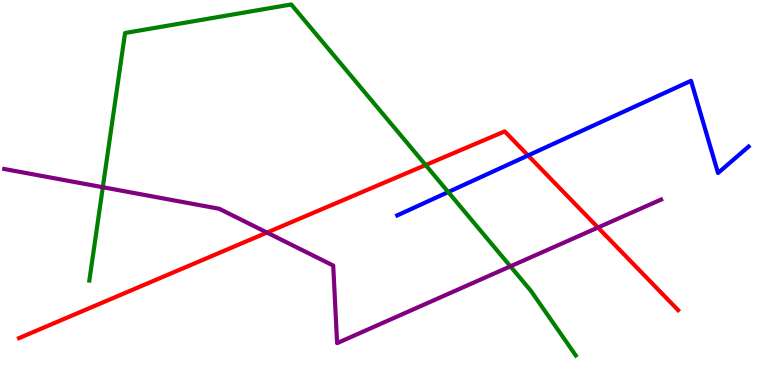[{'lines': ['blue', 'red'], 'intersections': [{'x': 6.81, 'y': 5.96}]}, {'lines': ['green', 'red'], 'intersections': [{'x': 5.49, 'y': 5.71}]}, {'lines': ['purple', 'red'], 'intersections': [{'x': 3.45, 'y': 3.96}, {'x': 7.72, 'y': 4.09}]}, {'lines': ['blue', 'green'], 'intersections': [{'x': 5.78, 'y': 5.01}]}, {'lines': ['blue', 'purple'], 'intersections': []}, {'lines': ['green', 'purple'], 'intersections': [{'x': 1.33, 'y': 5.14}, {'x': 6.59, 'y': 3.08}]}]